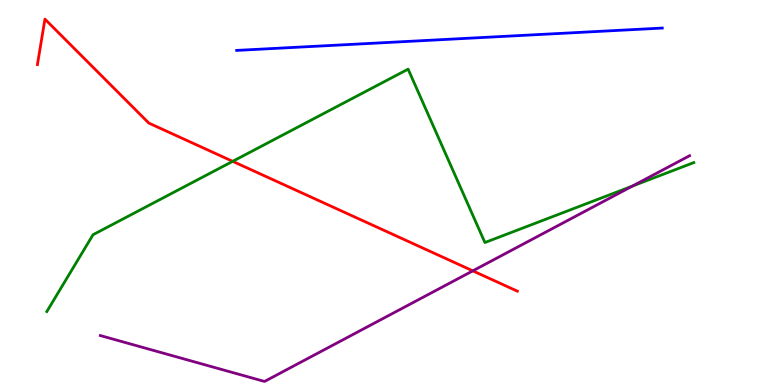[{'lines': ['blue', 'red'], 'intersections': []}, {'lines': ['green', 'red'], 'intersections': [{'x': 3.0, 'y': 5.81}]}, {'lines': ['purple', 'red'], 'intersections': [{'x': 6.1, 'y': 2.97}]}, {'lines': ['blue', 'green'], 'intersections': []}, {'lines': ['blue', 'purple'], 'intersections': []}, {'lines': ['green', 'purple'], 'intersections': [{'x': 8.16, 'y': 5.17}]}]